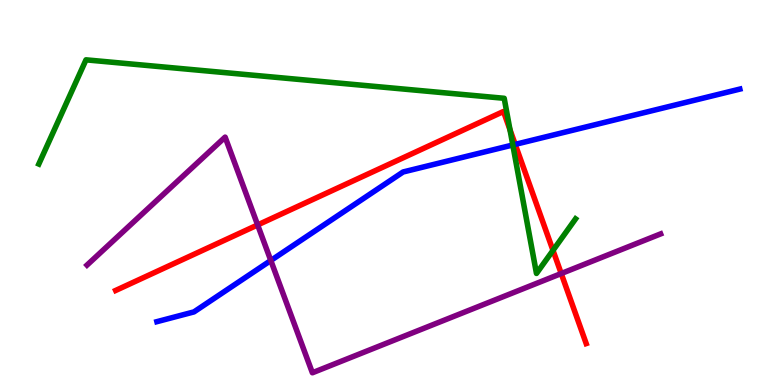[{'lines': ['blue', 'red'], 'intersections': [{'x': 6.65, 'y': 6.25}]}, {'lines': ['green', 'red'], 'intersections': [{'x': 6.58, 'y': 6.63}, {'x': 7.14, 'y': 3.5}]}, {'lines': ['purple', 'red'], 'intersections': [{'x': 3.32, 'y': 4.16}, {'x': 7.24, 'y': 2.9}]}, {'lines': ['blue', 'green'], 'intersections': [{'x': 6.62, 'y': 6.23}]}, {'lines': ['blue', 'purple'], 'intersections': [{'x': 3.49, 'y': 3.23}]}, {'lines': ['green', 'purple'], 'intersections': []}]